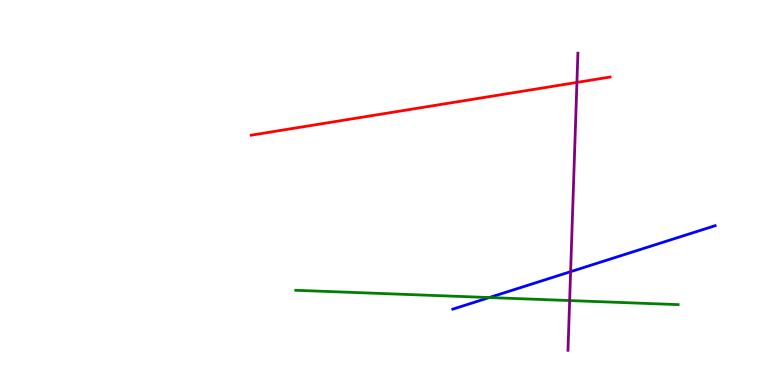[{'lines': ['blue', 'red'], 'intersections': []}, {'lines': ['green', 'red'], 'intersections': []}, {'lines': ['purple', 'red'], 'intersections': [{'x': 7.44, 'y': 7.86}]}, {'lines': ['blue', 'green'], 'intersections': [{'x': 6.31, 'y': 2.27}]}, {'lines': ['blue', 'purple'], 'intersections': [{'x': 7.36, 'y': 2.94}]}, {'lines': ['green', 'purple'], 'intersections': [{'x': 7.35, 'y': 2.19}]}]